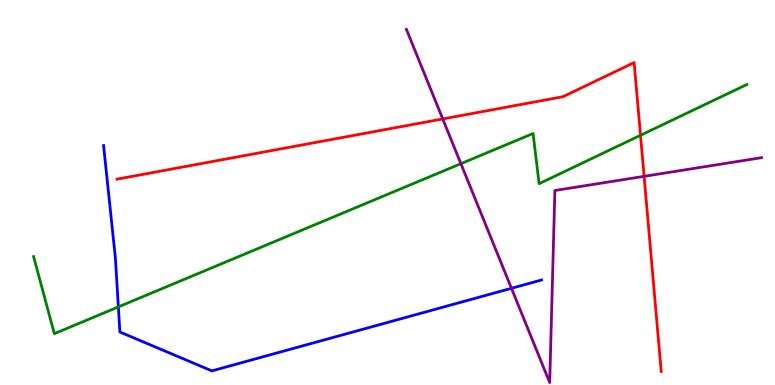[{'lines': ['blue', 'red'], 'intersections': []}, {'lines': ['green', 'red'], 'intersections': [{'x': 8.26, 'y': 6.49}]}, {'lines': ['purple', 'red'], 'intersections': [{'x': 5.71, 'y': 6.91}, {'x': 8.31, 'y': 5.42}]}, {'lines': ['blue', 'green'], 'intersections': [{'x': 1.53, 'y': 2.03}]}, {'lines': ['blue', 'purple'], 'intersections': [{'x': 6.6, 'y': 2.51}]}, {'lines': ['green', 'purple'], 'intersections': [{'x': 5.95, 'y': 5.75}]}]